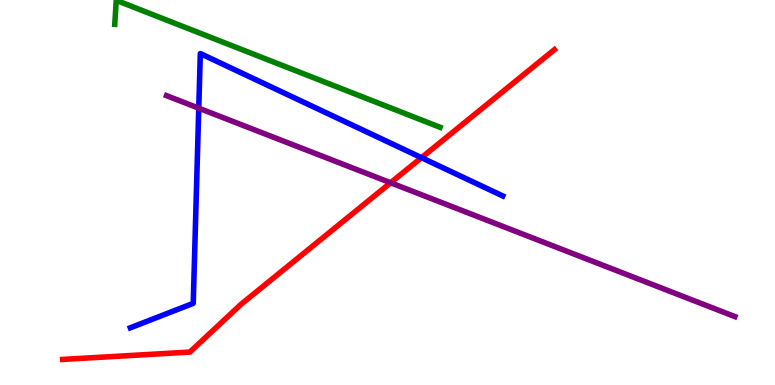[{'lines': ['blue', 'red'], 'intersections': [{'x': 5.44, 'y': 5.9}]}, {'lines': ['green', 'red'], 'intersections': []}, {'lines': ['purple', 'red'], 'intersections': [{'x': 5.04, 'y': 5.25}]}, {'lines': ['blue', 'green'], 'intersections': []}, {'lines': ['blue', 'purple'], 'intersections': [{'x': 2.56, 'y': 7.19}]}, {'lines': ['green', 'purple'], 'intersections': []}]